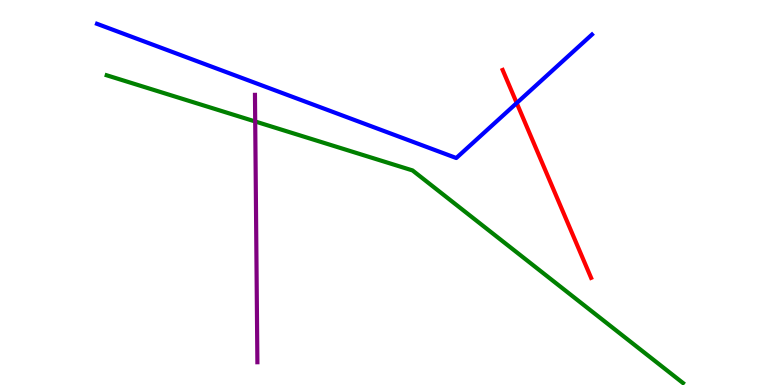[{'lines': ['blue', 'red'], 'intersections': [{'x': 6.67, 'y': 7.32}]}, {'lines': ['green', 'red'], 'intersections': []}, {'lines': ['purple', 'red'], 'intersections': []}, {'lines': ['blue', 'green'], 'intersections': []}, {'lines': ['blue', 'purple'], 'intersections': []}, {'lines': ['green', 'purple'], 'intersections': [{'x': 3.29, 'y': 6.84}]}]